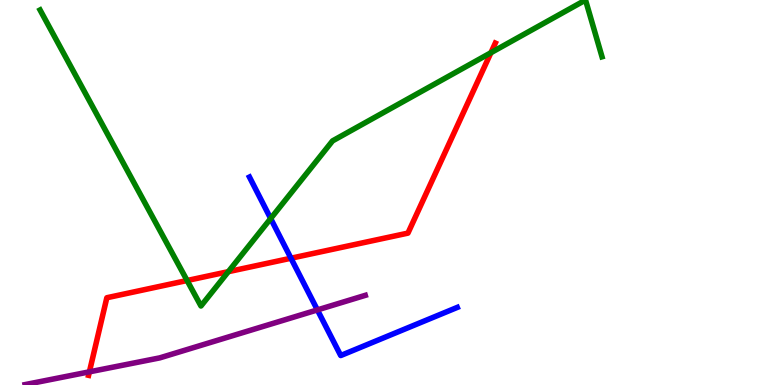[{'lines': ['blue', 'red'], 'intersections': [{'x': 3.75, 'y': 3.29}]}, {'lines': ['green', 'red'], 'intersections': [{'x': 2.41, 'y': 2.71}, {'x': 2.95, 'y': 2.94}, {'x': 6.33, 'y': 8.63}]}, {'lines': ['purple', 'red'], 'intersections': [{'x': 1.15, 'y': 0.342}]}, {'lines': ['blue', 'green'], 'intersections': [{'x': 3.49, 'y': 4.32}]}, {'lines': ['blue', 'purple'], 'intersections': [{'x': 4.1, 'y': 1.95}]}, {'lines': ['green', 'purple'], 'intersections': []}]